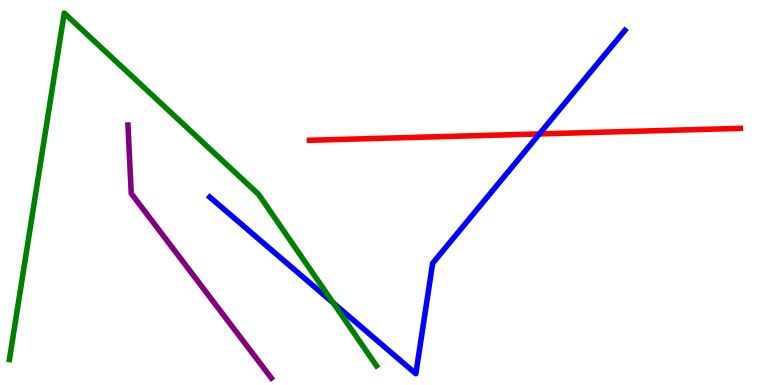[{'lines': ['blue', 'red'], 'intersections': [{'x': 6.96, 'y': 6.52}]}, {'lines': ['green', 'red'], 'intersections': []}, {'lines': ['purple', 'red'], 'intersections': []}, {'lines': ['blue', 'green'], 'intersections': [{'x': 4.3, 'y': 2.13}]}, {'lines': ['blue', 'purple'], 'intersections': []}, {'lines': ['green', 'purple'], 'intersections': []}]